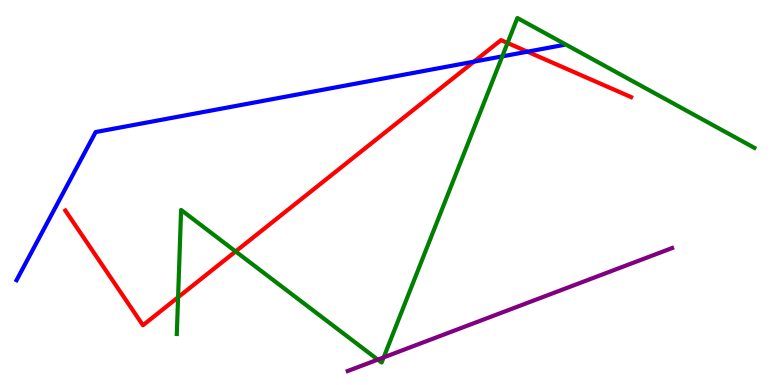[{'lines': ['blue', 'red'], 'intersections': [{'x': 6.12, 'y': 8.4}, {'x': 6.81, 'y': 8.66}]}, {'lines': ['green', 'red'], 'intersections': [{'x': 2.3, 'y': 2.28}, {'x': 3.04, 'y': 3.47}, {'x': 6.55, 'y': 8.88}]}, {'lines': ['purple', 'red'], 'intersections': []}, {'lines': ['blue', 'green'], 'intersections': [{'x': 6.48, 'y': 8.54}]}, {'lines': ['blue', 'purple'], 'intersections': []}, {'lines': ['green', 'purple'], 'intersections': [{'x': 4.87, 'y': 0.659}, {'x': 4.95, 'y': 0.718}]}]